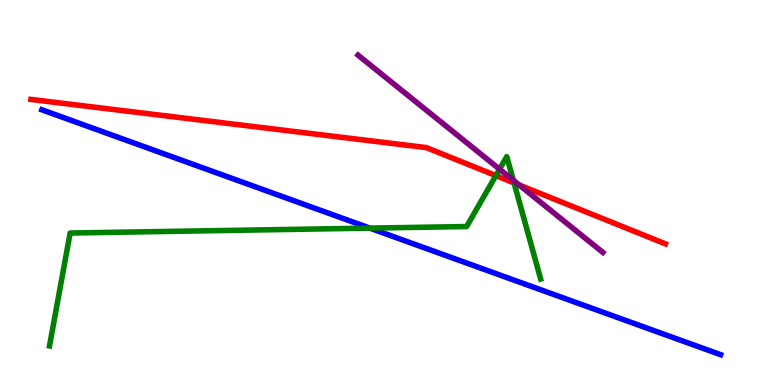[{'lines': ['blue', 'red'], 'intersections': []}, {'lines': ['green', 'red'], 'intersections': [{'x': 6.4, 'y': 5.44}, {'x': 6.63, 'y': 5.25}]}, {'lines': ['purple', 'red'], 'intersections': [{'x': 6.7, 'y': 5.2}]}, {'lines': ['blue', 'green'], 'intersections': [{'x': 4.77, 'y': 4.07}]}, {'lines': ['blue', 'purple'], 'intersections': []}, {'lines': ['green', 'purple'], 'intersections': [{'x': 6.45, 'y': 5.61}, {'x': 6.62, 'y': 5.32}]}]